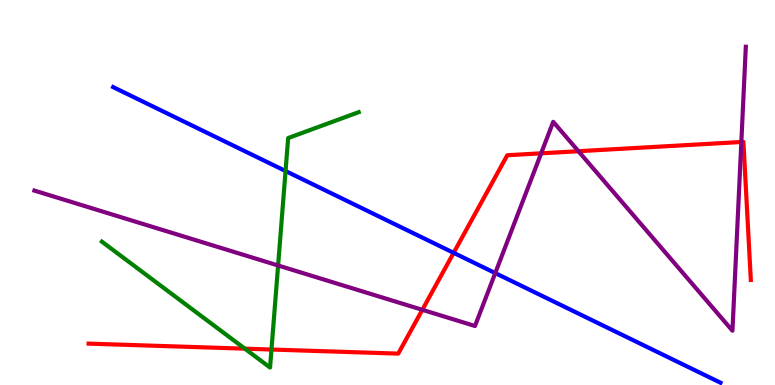[{'lines': ['blue', 'red'], 'intersections': [{'x': 5.85, 'y': 3.43}]}, {'lines': ['green', 'red'], 'intersections': [{'x': 3.16, 'y': 0.944}, {'x': 3.5, 'y': 0.921}]}, {'lines': ['purple', 'red'], 'intersections': [{'x': 5.45, 'y': 1.95}, {'x': 6.98, 'y': 6.02}, {'x': 7.46, 'y': 6.07}, {'x': 9.57, 'y': 6.31}]}, {'lines': ['blue', 'green'], 'intersections': [{'x': 3.68, 'y': 5.56}]}, {'lines': ['blue', 'purple'], 'intersections': [{'x': 6.39, 'y': 2.91}]}, {'lines': ['green', 'purple'], 'intersections': [{'x': 3.59, 'y': 3.1}]}]